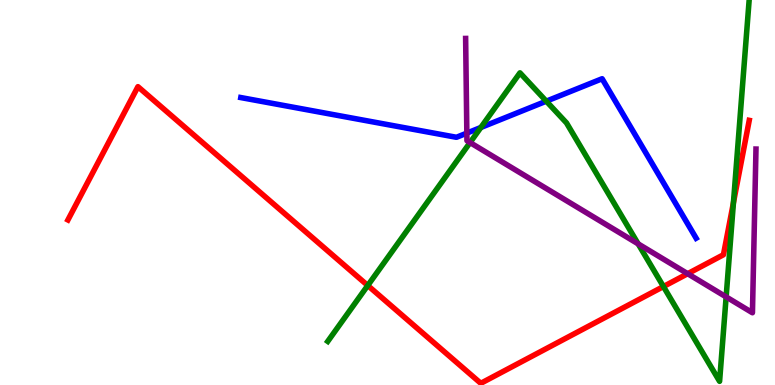[{'lines': ['blue', 'red'], 'intersections': []}, {'lines': ['green', 'red'], 'intersections': [{'x': 4.75, 'y': 2.58}, {'x': 8.56, 'y': 2.56}, {'x': 9.46, 'y': 4.74}]}, {'lines': ['purple', 'red'], 'intersections': [{'x': 8.87, 'y': 2.89}]}, {'lines': ['blue', 'green'], 'intersections': [{'x': 6.2, 'y': 6.69}, {'x': 7.05, 'y': 7.37}]}, {'lines': ['blue', 'purple'], 'intersections': [{'x': 6.02, 'y': 6.54}]}, {'lines': ['green', 'purple'], 'intersections': [{'x': 6.07, 'y': 6.3}, {'x': 8.23, 'y': 3.67}, {'x': 9.37, 'y': 2.29}]}]